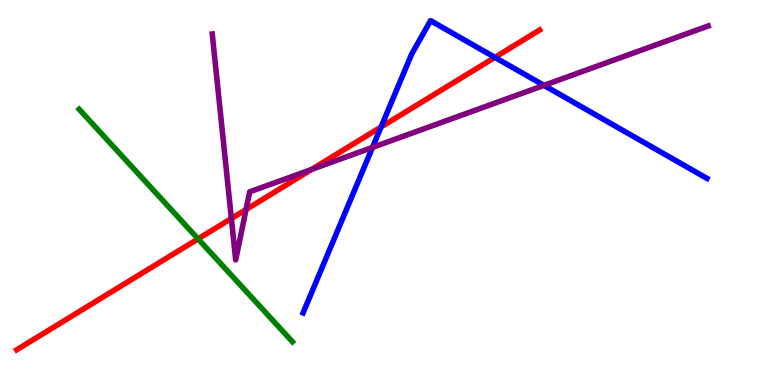[{'lines': ['blue', 'red'], 'intersections': [{'x': 4.92, 'y': 6.7}, {'x': 6.39, 'y': 8.51}]}, {'lines': ['green', 'red'], 'intersections': [{'x': 2.56, 'y': 3.8}]}, {'lines': ['purple', 'red'], 'intersections': [{'x': 2.99, 'y': 4.32}, {'x': 3.17, 'y': 4.56}, {'x': 4.02, 'y': 5.6}]}, {'lines': ['blue', 'green'], 'intersections': []}, {'lines': ['blue', 'purple'], 'intersections': [{'x': 4.81, 'y': 6.17}, {'x': 7.02, 'y': 7.78}]}, {'lines': ['green', 'purple'], 'intersections': []}]